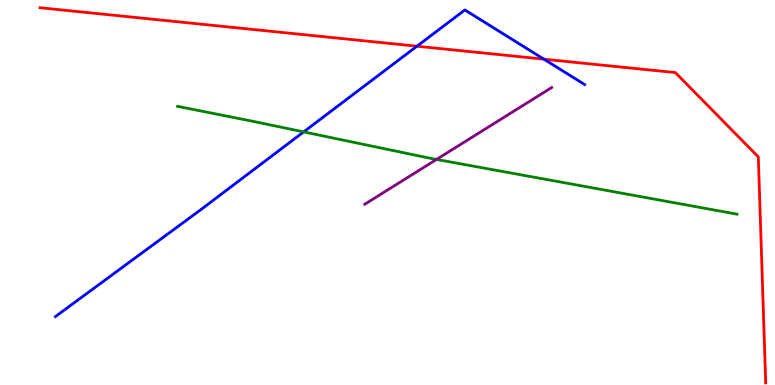[{'lines': ['blue', 'red'], 'intersections': [{'x': 5.38, 'y': 8.8}, {'x': 7.02, 'y': 8.46}]}, {'lines': ['green', 'red'], 'intersections': []}, {'lines': ['purple', 'red'], 'intersections': []}, {'lines': ['blue', 'green'], 'intersections': [{'x': 3.92, 'y': 6.57}]}, {'lines': ['blue', 'purple'], 'intersections': []}, {'lines': ['green', 'purple'], 'intersections': [{'x': 5.63, 'y': 5.86}]}]